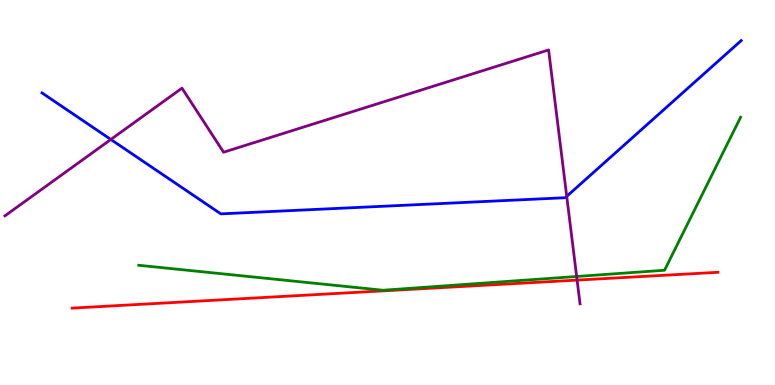[{'lines': ['blue', 'red'], 'intersections': []}, {'lines': ['green', 'red'], 'intersections': []}, {'lines': ['purple', 'red'], 'intersections': [{'x': 7.45, 'y': 2.72}]}, {'lines': ['blue', 'green'], 'intersections': []}, {'lines': ['blue', 'purple'], 'intersections': [{'x': 1.43, 'y': 6.38}, {'x': 7.31, 'y': 4.9}]}, {'lines': ['green', 'purple'], 'intersections': [{'x': 7.44, 'y': 2.82}]}]